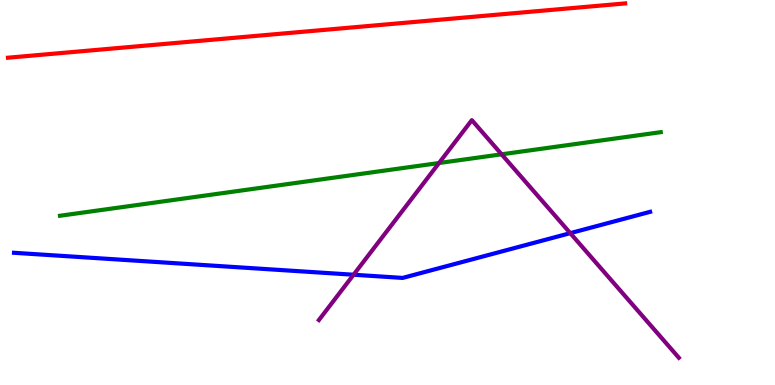[{'lines': ['blue', 'red'], 'intersections': []}, {'lines': ['green', 'red'], 'intersections': []}, {'lines': ['purple', 'red'], 'intersections': []}, {'lines': ['blue', 'green'], 'intersections': []}, {'lines': ['blue', 'purple'], 'intersections': [{'x': 4.56, 'y': 2.86}, {'x': 7.36, 'y': 3.94}]}, {'lines': ['green', 'purple'], 'intersections': [{'x': 5.66, 'y': 5.77}, {'x': 6.47, 'y': 5.99}]}]